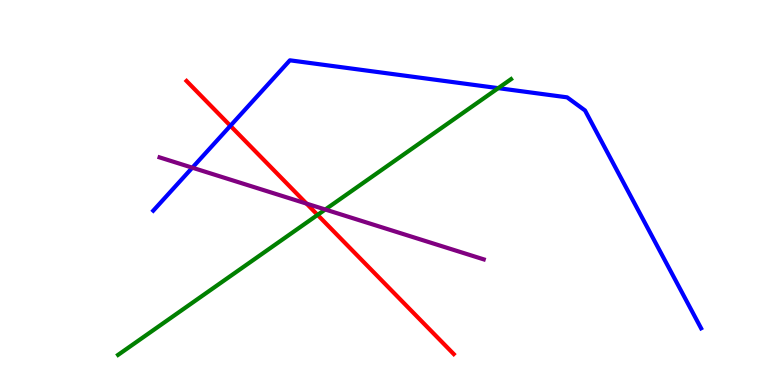[{'lines': ['blue', 'red'], 'intersections': [{'x': 2.97, 'y': 6.73}]}, {'lines': ['green', 'red'], 'intersections': [{'x': 4.1, 'y': 4.42}]}, {'lines': ['purple', 'red'], 'intersections': [{'x': 3.96, 'y': 4.71}]}, {'lines': ['blue', 'green'], 'intersections': [{'x': 6.43, 'y': 7.71}]}, {'lines': ['blue', 'purple'], 'intersections': [{'x': 2.48, 'y': 5.64}]}, {'lines': ['green', 'purple'], 'intersections': [{'x': 4.2, 'y': 4.56}]}]